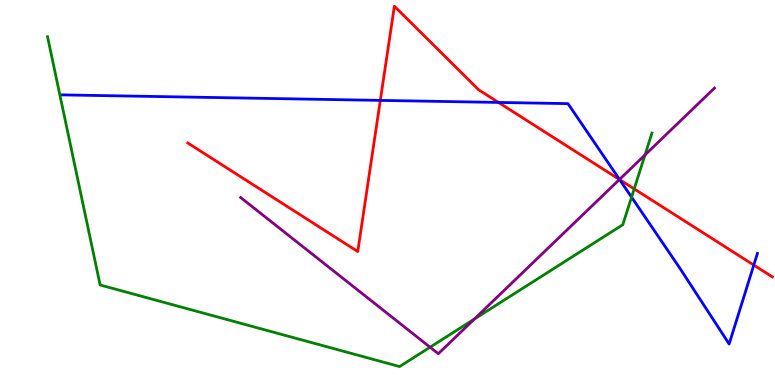[{'lines': ['blue', 'red'], 'intersections': [{'x': 4.91, 'y': 7.39}, {'x': 6.43, 'y': 7.34}, {'x': 8.0, 'y': 5.34}, {'x': 9.73, 'y': 3.12}]}, {'lines': ['green', 'red'], 'intersections': [{'x': 8.18, 'y': 5.09}]}, {'lines': ['purple', 'red'], 'intersections': [{'x': 7.99, 'y': 5.34}]}, {'lines': ['blue', 'green'], 'intersections': [{'x': 8.15, 'y': 4.88}]}, {'lines': ['blue', 'purple'], 'intersections': [{'x': 7.99, 'y': 5.34}]}, {'lines': ['green', 'purple'], 'intersections': [{'x': 5.55, 'y': 0.982}, {'x': 6.12, 'y': 1.71}, {'x': 8.32, 'y': 5.98}]}]